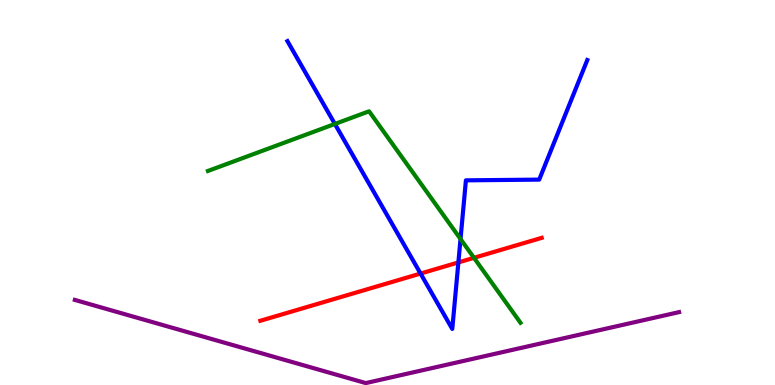[{'lines': ['blue', 'red'], 'intersections': [{'x': 5.43, 'y': 2.89}, {'x': 5.91, 'y': 3.18}]}, {'lines': ['green', 'red'], 'intersections': [{'x': 6.12, 'y': 3.3}]}, {'lines': ['purple', 'red'], 'intersections': []}, {'lines': ['blue', 'green'], 'intersections': [{'x': 4.32, 'y': 6.78}, {'x': 5.94, 'y': 3.79}]}, {'lines': ['blue', 'purple'], 'intersections': []}, {'lines': ['green', 'purple'], 'intersections': []}]